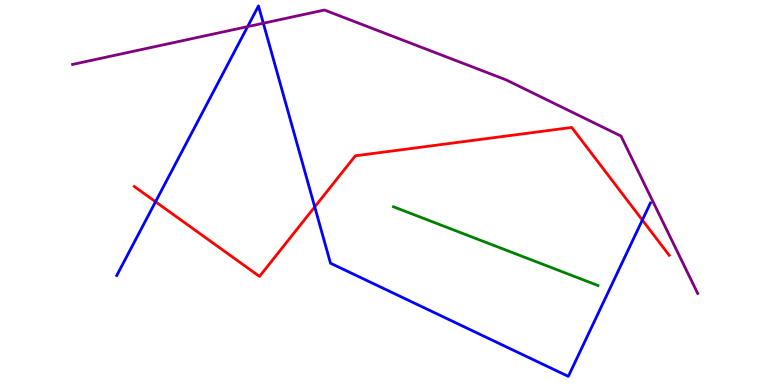[{'lines': ['blue', 'red'], 'intersections': [{'x': 2.01, 'y': 4.76}, {'x': 4.06, 'y': 4.63}, {'x': 8.29, 'y': 4.28}]}, {'lines': ['green', 'red'], 'intersections': []}, {'lines': ['purple', 'red'], 'intersections': []}, {'lines': ['blue', 'green'], 'intersections': []}, {'lines': ['blue', 'purple'], 'intersections': [{'x': 3.19, 'y': 9.31}, {'x': 3.4, 'y': 9.4}]}, {'lines': ['green', 'purple'], 'intersections': []}]